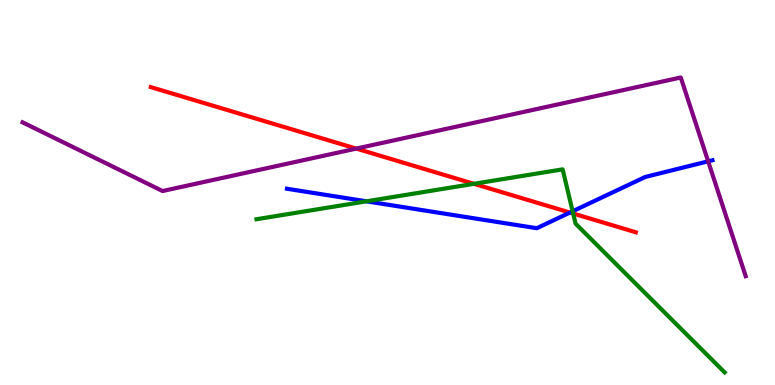[{'lines': ['blue', 'red'], 'intersections': [{'x': 7.35, 'y': 4.48}]}, {'lines': ['green', 'red'], 'intersections': [{'x': 6.12, 'y': 5.23}, {'x': 7.4, 'y': 4.45}]}, {'lines': ['purple', 'red'], 'intersections': [{'x': 4.6, 'y': 6.14}]}, {'lines': ['blue', 'green'], 'intersections': [{'x': 4.73, 'y': 4.77}, {'x': 7.39, 'y': 4.51}]}, {'lines': ['blue', 'purple'], 'intersections': [{'x': 9.14, 'y': 5.81}]}, {'lines': ['green', 'purple'], 'intersections': []}]